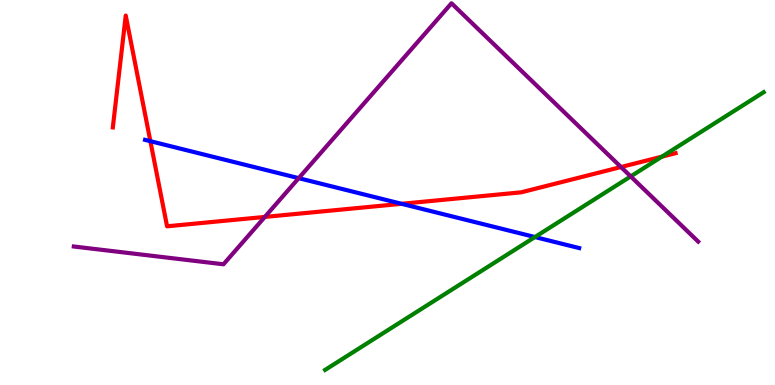[{'lines': ['blue', 'red'], 'intersections': [{'x': 1.94, 'y': 6.33}, {'x': 5.18, 'y': 4.71}]}, {'lines': ['green', 'red'], 'intersections': [{'x': 8.54, 'y': 5.93}]}, {'lines': ['purple', 'red'], 'intersections': [{'x': 3.42, 'y': 4.37}, {'x': 8.01, 'y': 5.66}]}, {'lines': ['blue', 'green'], 'intersections': [{'x': 6.9, 'y': 3.84}]}, {'lines': ['blue', 'purple'], 'intersections': [{'x': 3.85, 'y': 5.37}]}, {'lines': ['green', 'purple'], 'intersections': [{'x': 8.14, 'y': 5.42}]}]